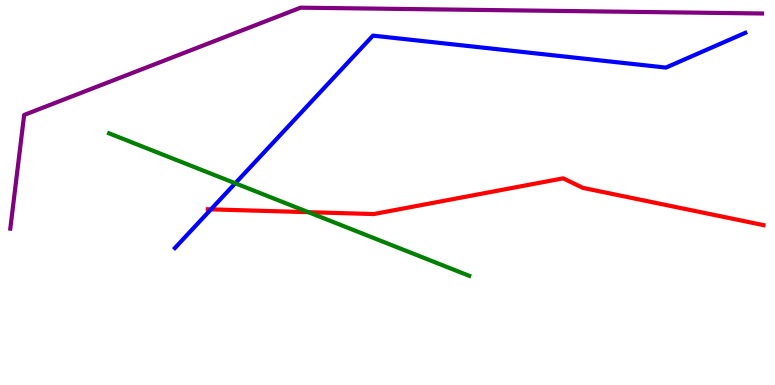[{'lines': ['blue', 'red'], 'intersections': [{'x': 2.72, 'y': 4.56}]}, {'lines': ['green', 'red'], 'intersections': [{'x': 3.98, 'y': 4.49}]}, {'lines': ['purple', 'red'], 'intersections': []}, {'lines': ['blue', 'green'], 'intersections': [{'x': 3.04, 'y': 5.24}]}, {'lines': ['blue', 'purple'], 'intersections': []}, {'lines': ['green', 'purple'], 'intersections': []}]